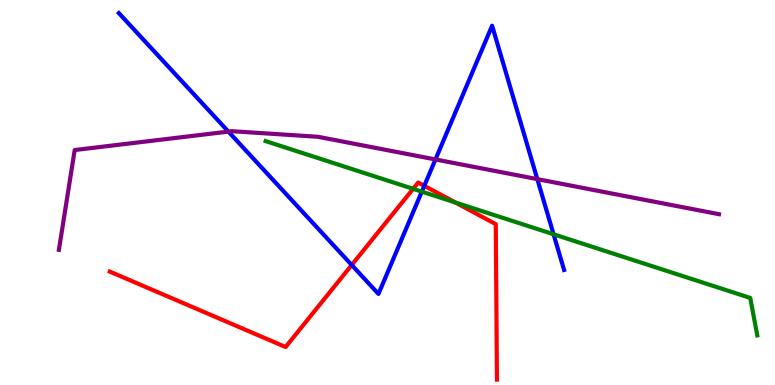[{'lines': ['blue', 'red'], 'intersections': [{'x': 4.54, 'y': 3.12}, {'x': 5.47, 'y': 5.17}]}, {'lines': ['green', 'red'], 'intersections': [{'x': 5.33, 'y': 5.1}, {'x': 5.88, 'y': 4.74}]}, {'lines': ['purple', 'red'], 'intersections': []}, {'lines': ['blue', 'green'], 'intersections': [{'x': 5.44, 'y': 5.02}, {'x': 7.14, 'y': 3.91}]}, {'lines': ['blue', 'purple'], 'intersections': [{'x': 2.95, 'y': 6.58}, {'x': 5.62, 'y': 5.86}, {'x': 6.93, 'y': 5.35}]}, {'lines': ['green', 'purple'], 'intersections': []}]